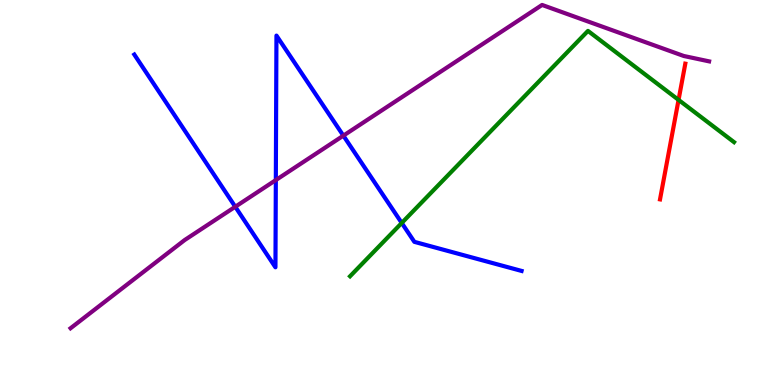[{'lines': ['blue', 'red'], 'intersections': []}, {'lines': ['green', 'red'], 'intersections': [{'x': 8.76, 'y': 7.41}]}, {'lines': ['purple', 'red'], 'intersections': []}, {'lines': ['blue', 'green'], 'intersections': [{'x': 5.18, 'y': 4.21}]}, {'lines': ['blue', 'purple'], 'intersections': [{'x': 3.04, 'y': 4.63}, {'x': 3.56, 'y': 5.32}, {'x': 4.43, 'y': 6.48}]}, {'lines': ['green', 'purple'], 'intersections': []}]